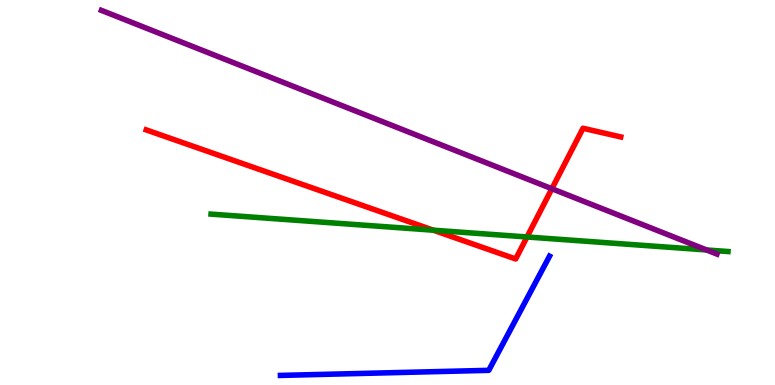[{'lines': ['blue', 'red'], 'intersections': []}, {'lines': ['green', 'red'], 'intersections': [{'x': 5.59, 'y': 4.02}, {'x': 6.8, 'y': 3.84}]}, {'lines': ['purple', 'red'], 'intersections': [{'x': 7.12, 'y': 5.1}]}, {'lines': ['blue', 'green'], 'intersections': []}, {'lines': ['blue', 'purple'], 'intersections': []}, {'lines': ['green', 'purple'], 'intersections': [{'x': 9.12, 'y': 3.51}]}]